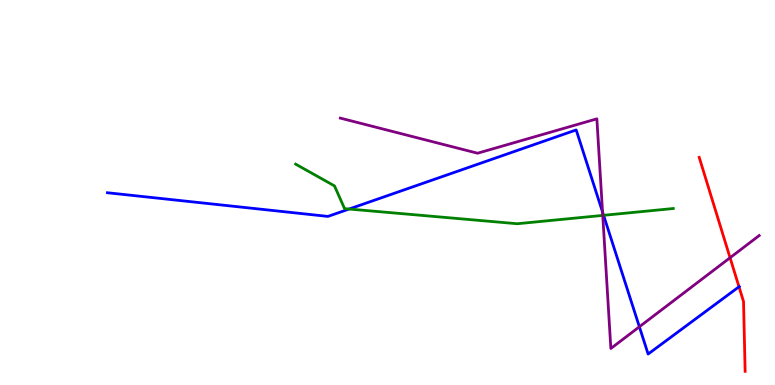[{'lines': ['blue', 'red'], 'intersections': [{'x': 9.54, 'y': 2.55}]}, {'lines': ['green', 'red'], 'intersections': []}, {'lines': ['purple', 'red'], 'intersections': [{'x': 9.42, 'y': 3.31}]}, {'lines': ['blue', 'green'], 'intersections': [{'x': 4.5, 'y': 4.57}, {'x': 7.79, 'y': 4.41}]}, {'lines': ['blue', 'purple'], 'intersections': [{'x': 7.77, 'y': 4.49}, {'x': 8.25, 'y': 1.51}]}, {'lines': ['green', 'purple'], 'intersections': [{'x': 7.78, 'y': 4.41}]}]